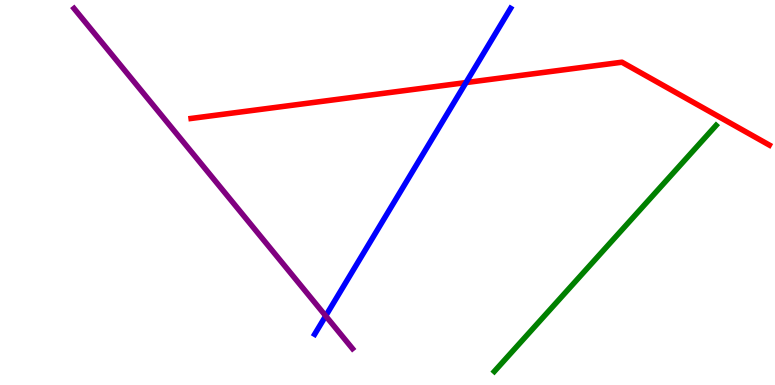[{'lines': ['blue', 'red'], 'intersections': [{'x': 6.01, 'y': 7.86}]}, {'lines': ['green', 'red'], 'intersections': []}, {'lines': ['purple', 'red'], 'intersections': []}, {'lines': ['blue', 'green'], 'intersections': []}, {'lines': ['blue', 'purple'], 'intersections': [{'x': 4.2, 'y': 1.79}]}, {'lines': ['green', 'purple'], 'intersections': []}]